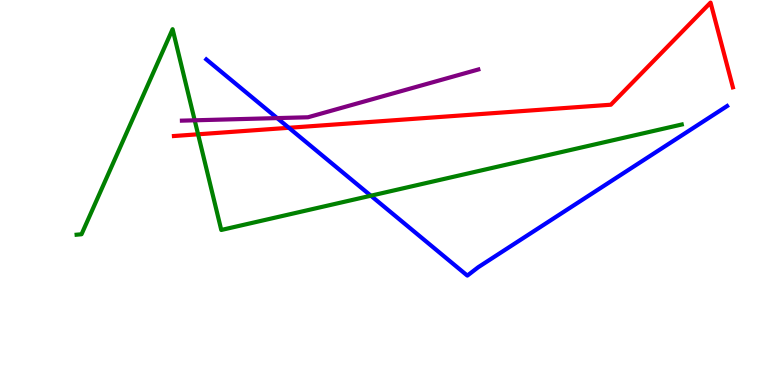[{'lines': ['blue', 'red'], 'intersections': [{'x': 3.73, 'y': 6.68}]}, {'lines': ['green', 'red'], 'intersections': [{'x': 2.56, 'y': 6.51}]}, {'lines': ['purple', 'red'], 'intersections': []}, {'lines': ['blue', 'green'], 'intersections': [{'x': 4.79, 'y': 4.92}]}, {'lines': ['blue', 'purple'], 'intersections': [{'x': 3.58, 'y': 6.93}]}, {'lines': ['green', 'purple'], 'intersections': [{'x': 2.51, 'y': 6.88}]}]